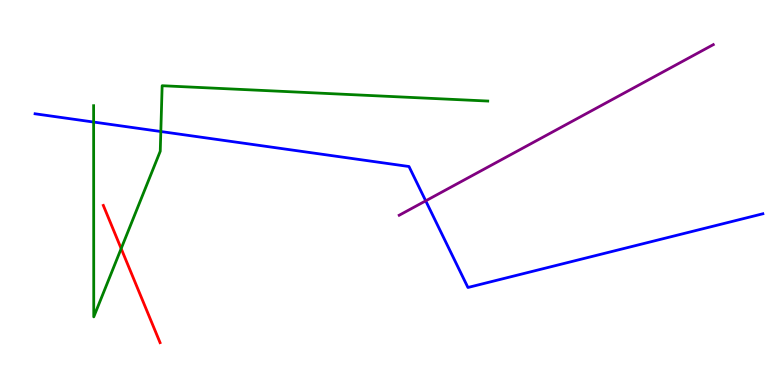[{'lines': ['blue', 'red'], 'intersections': []}, {'lines': ['green', 'red'], 'intersections': [{'x': 1.56, 'y': 3.54}]}, {'lines': ['purple', 'red'], 'intersections': []}, {'lines': ['blue', 'green'], 'intersections': [{'x': 1.21, 'y': 6.83}, {'x': 2.08, 'y': 6.58}]}, {'lines': ['blue', 'purple'], 'intersections': [{'x': 5.49, 'y': 4.78}]}, {'lines': ['green', 'purple'], 'intersections': []}]